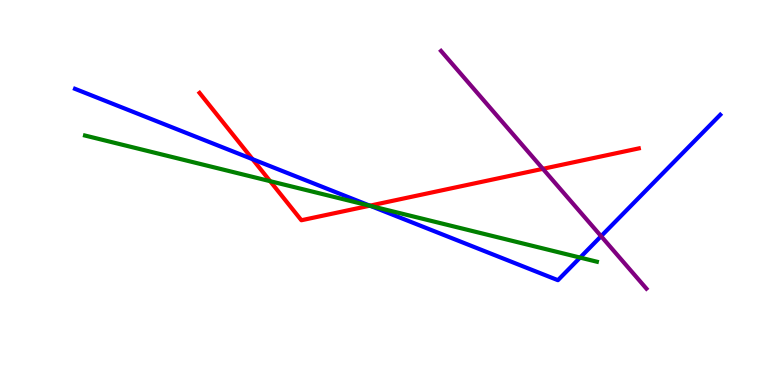[{'lines': ['blue', 'red'], 'intersections': [{'x': 3.26, 'y': 5.87}, {'x': 4.77, 'y': 4.66}]}, {'lines': ['green', 'red'], 'intersections': [{'x': 3.49, 'y': 5.29}, {'x': 4.77, 'y': 4.66}]}, {'lines': ['purple', 'red'], 'intersections': [{'x': 7.0, 'y': 5.61}]}, {'lines': ['blue', 'green'], 'intersections': [{'x': 4.78, 'y': 4.65}, {'x': 7.49, 'y': 3.31}]}, {'lines': ['blue', 'purple'], 'intersections': [{'x': 7.76, 'y': 3.87}]}, {'lines': ['green', 'purple'], 'intersections': []}]